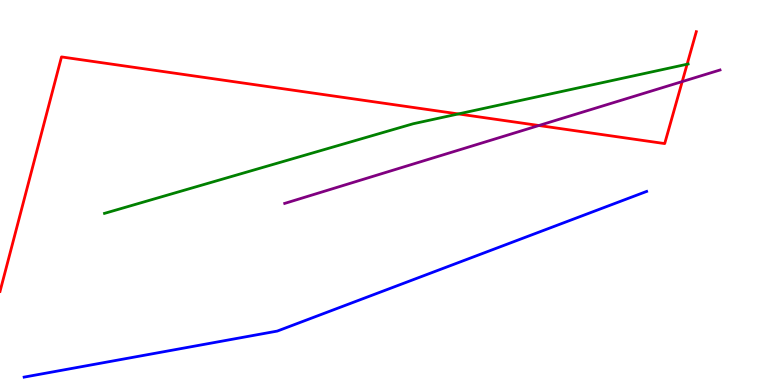[{'lines': ['blue', 'red'], 'intersections': []}, {'lines': ['green', 'red'], 'intersections': [{'x': 5.91, 'y': 7.04}, {'x': 8.87, 'y': 8.33}]}, {'lines': ['purple', 'red'], 'intersections': [{'x': 6.95, 'y': 6.74}, {'x': 8.8, 'y': 7.88}]}, {'lines': ['blue', 'green'], 'intersections': []}, {'lines': ['blue', 'purple'], 'intersections': []}, {'lines': ['green', 'purple'], 'intersections': []}]